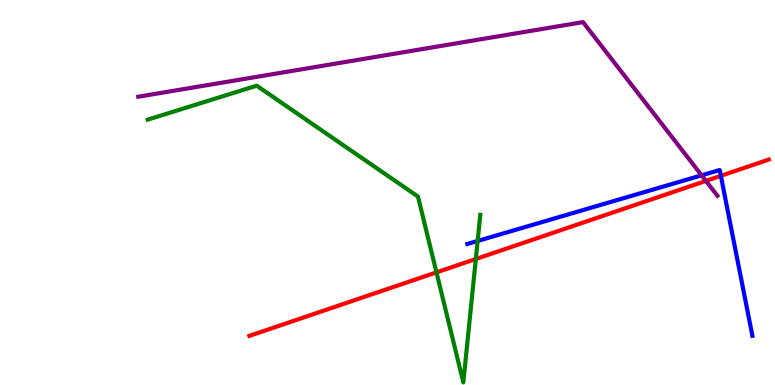[{'lines': ['blue', 'red'], 'intersections': [{'x': 9.3, 'y': 5.43}]}, {'lines': ['green', 'red'], 'intersections': [{'x': 5.63, 'y': 2.93}, {'x': 6.14, 'y': 3.27}]}, {'lines': ['purple', 'red'], 'intersections': [{'x': 9.11, 'y': 5.3}]}, {'lines': ['blue', 'green'], 'intersections': [{'x': 6.16, 'y': 3.74}]}, {'lines': ['blue', 'purple'], 'intersections': [{'x': 9.05, 'y': 5.45}]}, {'lines': ['green', 'purple'], 'intersections': []}]